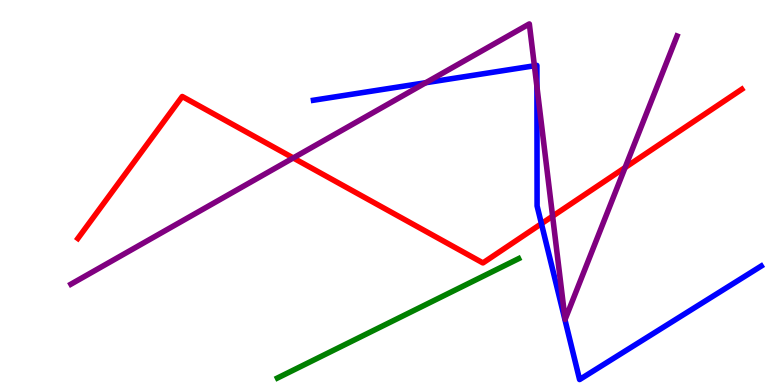[{'lines': ['blue', 'red'], 'intersections': [{'x': 6.99, 'y': 4.19}]}, {'lines': ['green', 'red'], 'intersections': []}, {'lines': ['purple', 'red'], 'intersections': [{'x': 3.78, 'y': 5.9}, {'x': 7.13, 'y': 4.38}, {'x': 8.07, 'y': 5.65}]}, {'lines': ['blue', 'green'], 'intersections': []}, {'lines': ['blue', 'purple'], 'intersections': [{'x': 5.49, 'y': 7.85}, {'x': 6.9, 'y': 8.29}, {'x': 6.93, 'y': 7.75}]}, {'lines': ['green', 'purple'], 'intersections': []}]